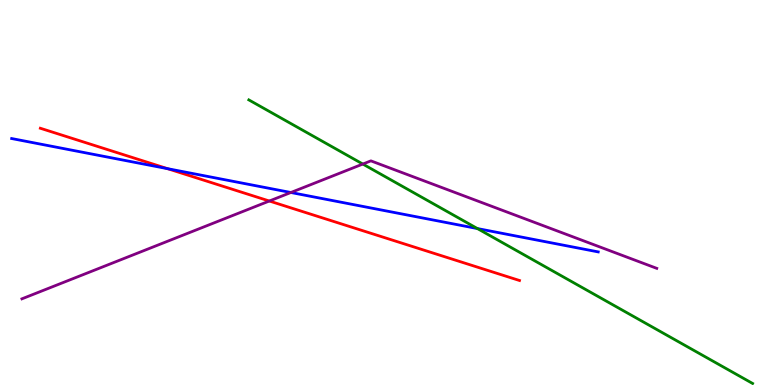[{'lines': ['blue', 'red'], 'intersections': [{'x': 2.16, 'y': 5.62}]}, {'lines': ['green', 'red'], 'intersections': []}, {'lines': ['purple', 'red'], 'intersections': [{'x': 3.48, 'y': 4.78}]}, {'lines': ['blue', 'green'], 'intersections': [{'x': 6.16, 'y': 4.06}]}, {'lines': ['blue', 'purple'], 'intersections': [{'x': 3.75, 'y': 5.0}]}, {'lines': ['green', 'purple'], 'intersections': [{'x': 4.68, 'y': 5.74}]}]